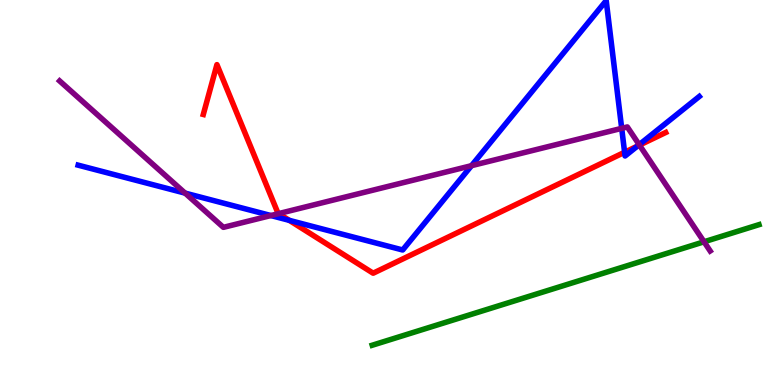[{'lines': ['blue', 'red'], 'intersections': [{'x': 3.73, 'y': 4.28}, {'x': 8.06, 'y': 6.04}, {'x': 8.22, 'y': 6.2}]}, {'lines': ['green', 'red'], 'intersections': []}, {'lines': ['purple', 'red'], 'intersections': [{'x': 3.6, 'y': 4.45}, {'x': 8.25, 'y': 6.23}]}, {'lines': ['blue', 'green'], 'intersections': []}, {'lines': ['blue', 'purple'], 'intersections': [{'x': 2.39, 'y': 4.98}, {'x': 3.5, 'y': 4.4}, {'x': 6.08, 'y': 5.7}, {'x': 8.02, 'y': 6.67}, {'x': 8.25, 'y': 6.24}]}, {'lines': ['green', 'purple'], 'intersections': [{'x': 9.08, 'y': 3.72}]}]